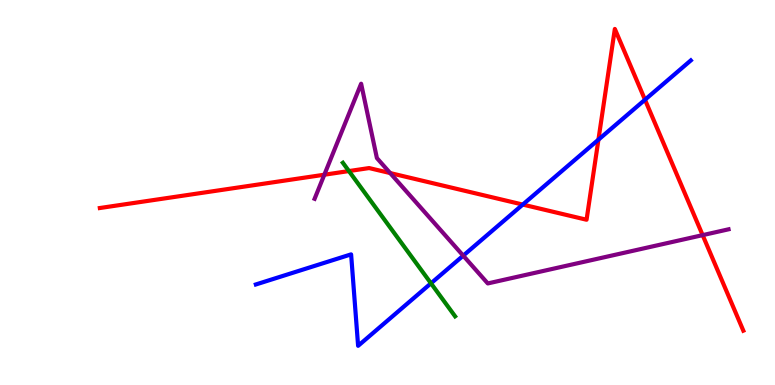[{'lines': ['blue', 'red'], 'intersections': [{'x': 6.75, 'y': 4.69}, {'x': 7.72, 'y': 6.37}, {'x': 8.32, 'y': 7.41}]}, {'lines': ['green', 'red'], 'intersections': [{'x': 4.5, 'y': 5.56}]}, {'lines': ['purple', 'red'], 'intersections': [{'x': 4.19, 'y': 5.46}, {'x': 5.03, 'y': 5.5}, {'x': 9.07, 'y': 3.89}]}, {'lines': ['blue', 'green'], 'intersections': [{'x': 5.56, 'y': 2.64}]}, {'lines': ['blue', 'purple'], 'intersections': [{'x': 5.98, 'y': 3.36}]}, {'lines': ['green', 'purple'], 'intersections': []}]